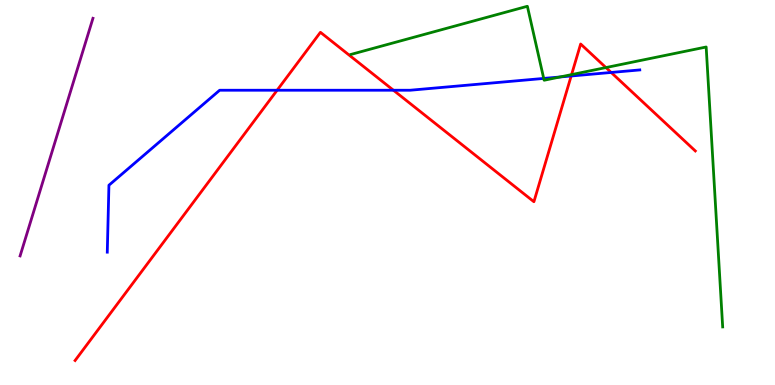[{'lines': ['blue', 'red'], 'intersections': [{'x': 3.58, 'y': 7.66}, {'x': 5.08, 'y': 7.66}, {'x': 7.37, 'y': 8.03}, {'x': 7.89, 'y': 8.12}]}, {'lines': ['green', 'red'], 'intersections': [{'x': 7.38, 'y': 8.06}, {'x': 7.82, 'y': 8.25}]}, {'lines': ['purple', 'red'], 'intersections': []}, {'lines': ['blue', 'green'], 'intersections': [{'x': 7.02, 'y': 7.96}, {'x': 7.23, 'y': 8.0}]}, {'lines': ['blue', 'purple'], 'intersections': []}, {'lines': ['green', 'purple'], 'intersections': []}]